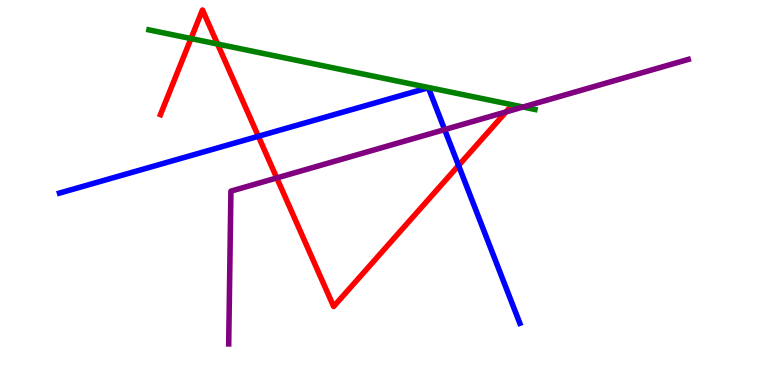[{'lines': ['blue', 'red'], 'intersections': [{'x': 3.33, 'y': 6.46}, {'x': 5.92, 'y': 5.7}]}, {'lines': ['green', 'red'], 'intersections': [{'x': 2.46, 'y': 9.0}, {'x': 2.81, 'y': 8.86}]}, {'lines': ['purple', 'red'], 'intersections': [{'x': 3.57, 'y': 5.38}, {'x': 6.53, 'y': 7.09}]}, {'lines': ['blue', 'green'], 'intersections': []}, {'lines': ['blue', 'purple'], 'intersections': [{'x': 5.74, 'y': 6.63}]}, {'lines': ['green', 'purple'], 'intersections': [{'x': 6.75, 'y': 7.22}]}]